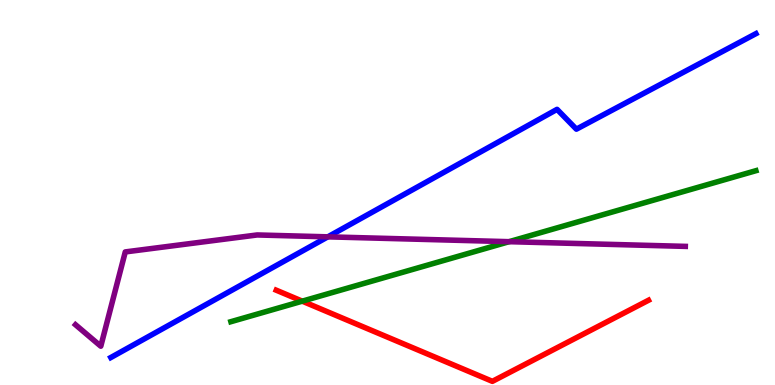[{'lines': ['blue', 'red'], 'intersections': []}, {'lines': ['green', 'red'], 'intersections': [{'x': 3.9, 'y': 2.18}]}, {'lines': ['purple', 'red'], 'intersections': []}, {'lines': ['blue', 'green'], 'intersections': []}, {'lines': ['blue', 'purple'], 'intersections': [{'x': 4.23, 'y': 3.85}]}, {'lines': ['green', 'purple'], 'intersections': [{'x': 6.57, 'y': 3.72}]}]